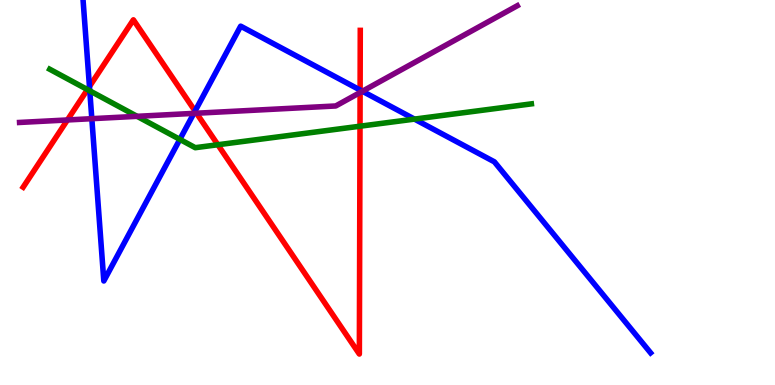[{'lines': ['blue', 'red'], 'intersections': [{'x': 1.15, 'y': 7.75}, {'x': 2.52, 'y': 7.12}, {'x': 4.65, 'y': 7.66}]}, {'lines': ['green', 'red'], 'intersections': [{'x': 1.13, 'y': 7.67}, {'x': 2.81, 'y': 6.24}, {'x': 4.65, 'y': 6.72}]}, {'lines': ['purple', 'red'], 'intersections': [{'x': 0.87, 'y': 6.88}, {'x': 2.54, 'y': 7.06}, {'x': 4.65, 'y': 7.6}]}, {'lines': ['blue', 'green'], 'intersections': [{'x': 1.16, 'y': 7.64}, {'x': 2.32, 'y': 6.38}, {'x': 5.35, 'y': 6.91}]}, {'lines': ['blue', 'purple'], 'intersections': [{'x': 1.18, 'y': 6.92}, {'x': 2.5, 'y': 7.06}, {'x': 4.68, 'y': 7.63}]}, {'lines': ['green', 'purple'], 'intersections': [{'x': 1.77, 'y': 6.98}]}]